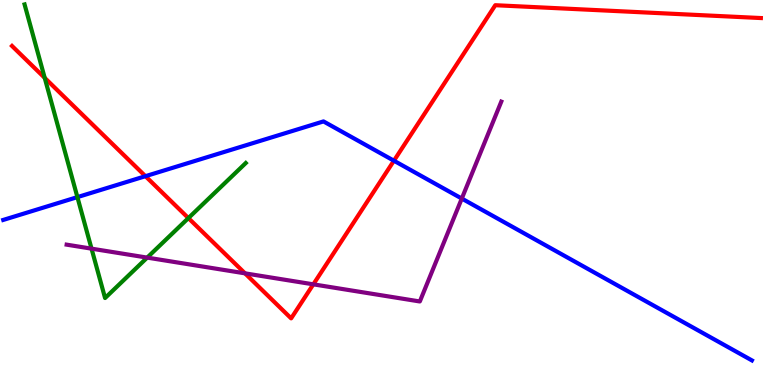[{'lines': ['blue', 'red'], 'intersections': [{'x': 1.88, 'y': 5.42}, {'x': 5.08, 'y': 5.83}]}, {'lines': ['green', 'red'], 'intersections': [{'x': 0.577, 'y': 7.98}, {'x': 2.43, 'y': 4.34}]}, {'lines': ['purple', 'red'], 'intersections': [{'x': 3.16, 'y': 2.9}, {'x': 4.04, 'y': 2.61}]}, {'lines': ['blue', 'green'], 'intersections': [{'x': 0.999, 'y': 4.88}]}, {'lines': ['blue', 'purple'], 'intersections': [{'x': 5.96, 'y': 4.84}]}, {'lines': ['green', 'purple'], 'intersections': [{'x': 1.18, 'y': 3.54}, {'x': 1.9, 'y': 3.31}]}]